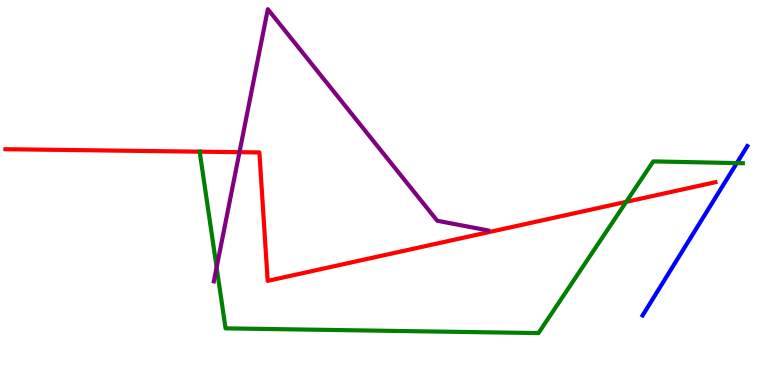[{'lines': ['blue', 'red'], 'intersections': []}, {'lines': ['green', 'red'], 'intersections': [{'x': 2.58, 'y': 6.06}, {'x': 8.08, 'y': 4.76}]}, {'lines': ['purple', 'red'], 'intersections': [{'x': 3.09, 'y': 6.05}]}, {'lines': ['blue', 'green'], 'intersections': [{'x': 9.51, 'y': 5.76}]}, {'lines': ['blue', 'purple'], 'intersections': []}, {'lines': ['green', 'purple'], 'intersections': [{'x': 2.8, 'y': 3.06}]}]